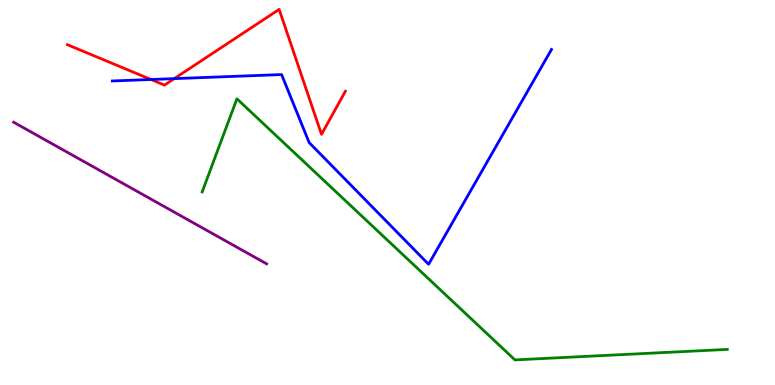[{'lines': ['blue', 'red'], 'intersections': [{'x': 1.95, 'y': 7.94}, {'x': 2.25, 'y': 7.96}]}, {'lines': ['green', 'red'], 'intersections': []}, {'lines': ['purple', 'red'], 'intersections': []}, {'lines': ['blue', 'green'], 'intersections': []}, {'lines': ['blue', 'purple'], 'intersections': []}, {'lines': ['green', 'purple'], 'intersections': []}]